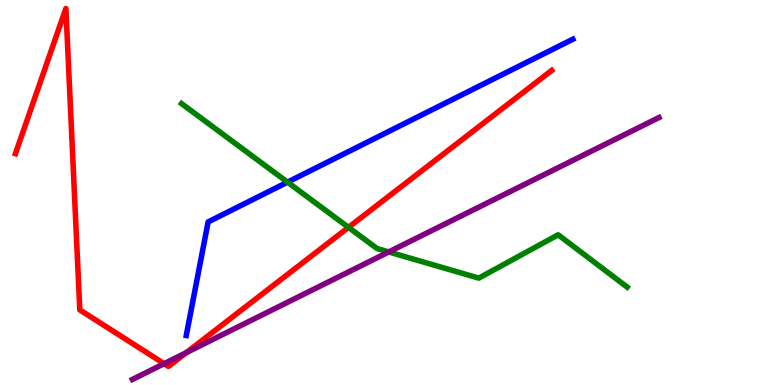[{'lines': ['blue', 'red'], 'intersections': []}, {'lines': ['green', 'red'], 'intersections': [{'x': 4.5, 'y': 4.09}]}, {'lines': ['purple', 'red'], 'intersections': [{'x': 2.12, 'y': 0.554}, {'x': 2.4, 'y': 0.841}]}, {'lines': ['blue', 'green'], 'intersections': [{'x': 3.71, 'y': 5.27}]}, {'lines': ['blue', 'purple'], 'intersections': []}, {'lines': ['green', 'purple'], 'intersections': [{'x': 5.02, 'y': 3.46}]}]